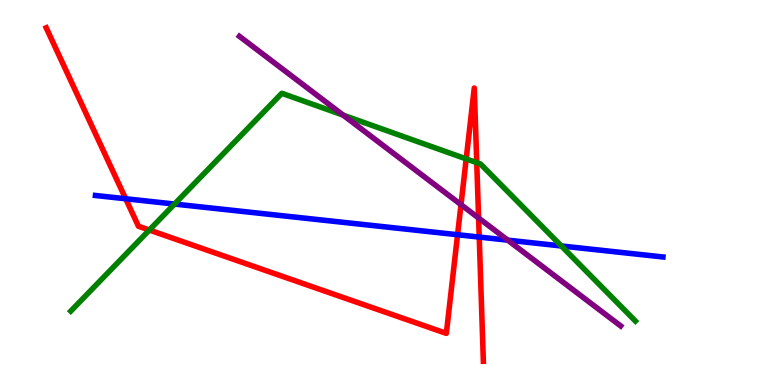[{'lines': ['blue', 'red'], 'intersections': [{'x': 1.62, 'y': 4.84}, {'x': 5.9, 'y': 3.9}, {'x': 6.18, 'y': 3.84}]}, {'lines': ['green', 'red'], 'intersections': [{'x': 1.93, 'y': 4.02}, {'x': 6.02, 'y': 5.87}, {'x': 6.15, 'y': 5.77}]}, {'lines': ['purple', 'red'], 'intersections': [{'x': 5.95, 'y': 4.68}, {'x': 6.18, 'y': 4.34}]}, {'lines': ['blue', 'green'], 'intersections': [{'x': 2.25, 'y': 4.7}, {'x': 7.24, 'y': 3.61}]}, {'lines': ['blue', 'purple'], 'intersections': [{'x': 6.55, 'y': 3.76}]}, {'lines': ['green', 'purple'], 'intersections': [{'x': 4.43, 'y': 7.01}]}]